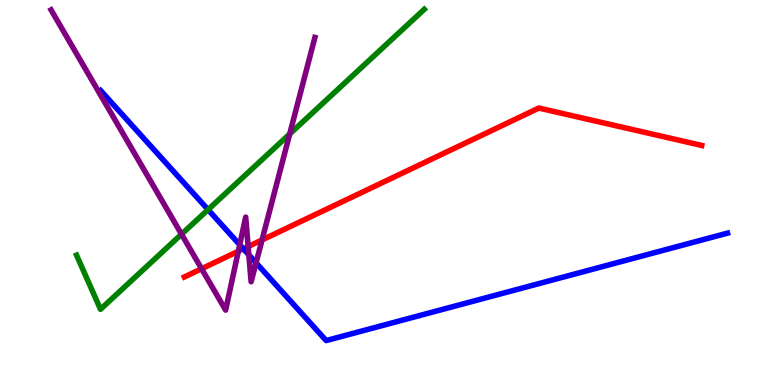[{'lines': ['blue', 'red'], 'intersections': [{'x': 3.14, 'y': 3.54}]}, {'lines': ['green', 'red'], 'intersections': []}, {'lines': ['purple', 'red'], 'intersections': [{'x': 2.6, 'y': 3.02}, {'x': 3.08, 'y': 3.47}, {'x': 3.2, 'y': 3.6}, {'x': 3.38, 'y': 3.77}]}, {'lines': ['blue', 'green'], 'intersections': [{'x': 2.68, 'y': 4.55}]}, {'lines': ['blue', 'purple'], 'intersections': [{'x': 3.09, 'y': 3.64}, {'x': 3.21, 'y': 3.38}, {'x': 3.3, 'y': 3.17}]}, {'lines': ['green', 'purple'], 'intersections': [{'x': 2.34, 'y': 3.92}, {'x': 3.74, 'y': 6.52}]}]